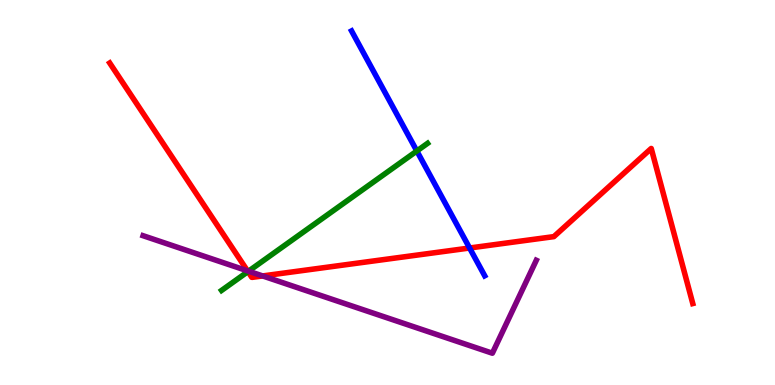[{'lines': ['blue', 'red'], 'intersections': [{'x': 6.06, 'y': 3.56}]}, {'lines': ['green', 'red'], 'intersections': [{'x': 3.2, 'y': 2.95}]}, {'lines': ['purple', 'red'], 'intersections': [{'x': 3.19, 'y': 2.97}, {'x': 3.39, 'y': 2.83}]}, {'lines': ['blue', 'green'], 'intersections': [{'x': 5.38, 'y': 6.08}]}, {'lines': ['blue', 'purple'], 'intersections': []}, {'lines': ['green', 'purple'], 'intersections': [{'x': 3.21, 'y': 2.96}]}]